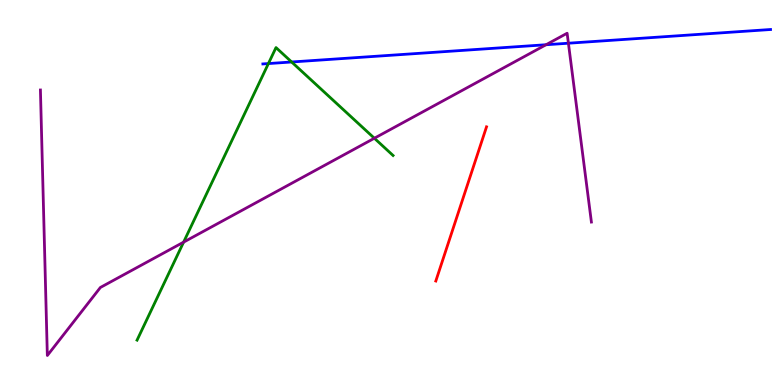[{'lines': ['blue', 'red'], 'intersections': []}, {'lines': ['green', 'red'], 'intersections': []}, {'lines': ['purple', 'red'], 'intersections': []}, {'lines': ['blue', 'green'], 'intersections': [{'x': 3.46, 'y': 8.35}, {'x': 3.76, 'y': 8.39}]}, {'lines': ['blue', 'purple'], 'intersections': [{'x': 7.05, 'y': 8.84}, {'x': 7.33, 'y': 8.88}]}, {'lines': ['green', 'purple'], 'intersections': [{'x': 2.37, 'y': 3.71}, {'x': 4.83, 'y': 6.41}]}]